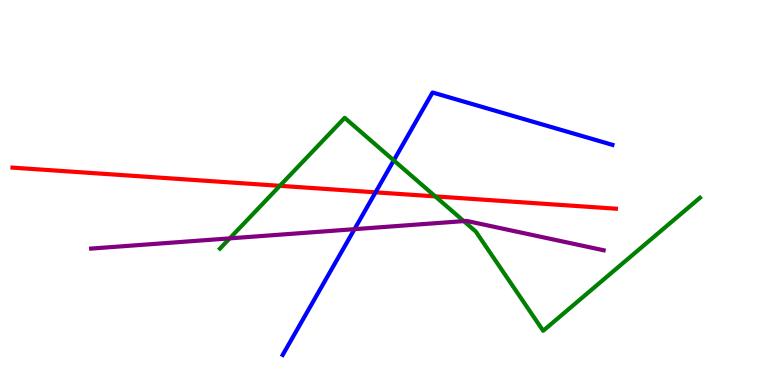[{'lines': ['blue', 'red'], 'intersections': [{'x': 4.85, 'y': 5.0}]}, {'lines': ['green', 'red'], 'intersections': [{'x': 3.61, 'y': 5.17}, {'x': 5.62, 'y': 4.9}]}, {'lines': ['purple', 'red'], 'intersections': []}, {'lines': ['blue', 'green'], 'intersections': [{'x': 5.08, 'y': 5.83}]}, {'lines': ['blue', 'purple'], 'intersections': [{'x': 4.57, 'y': 4.05}]}, {'lines': ['green', 'purple'], 'intersections': [{'x': 2.96, 'y': 3.81}, {'x': 5.98, 'y': 4.26}]}]